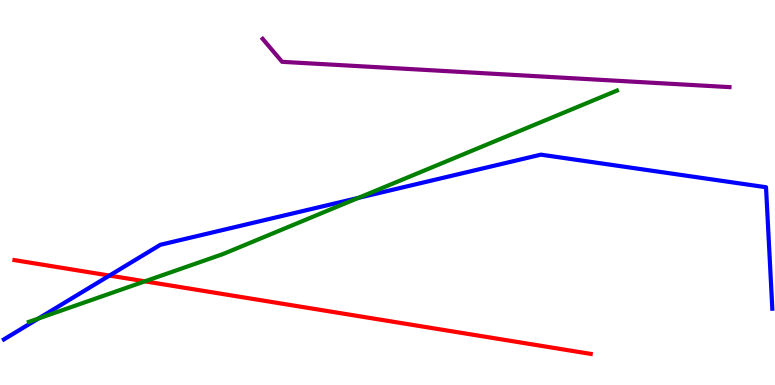[{'lines': ['blue', 'red'], 'intersections': [{'x': 1.41, 'y': 2.84}]}, {'lines': ['green', 'red'], 'intersections': [{'x': 1.87, 'y': 2.69}]}, {'lines': ['purple', 'red'], 'intersections': []}, {'lines': ['blue', 'green'], 'intersections': [{'x': 0.496, 'y': 1.73}, {'x': 4.62, 'y': 4.86}]}, {'lines': ['blue', 'purple'], 'intersections': []}, {'lines': ['green', 'purple'], 'intersections': []}]